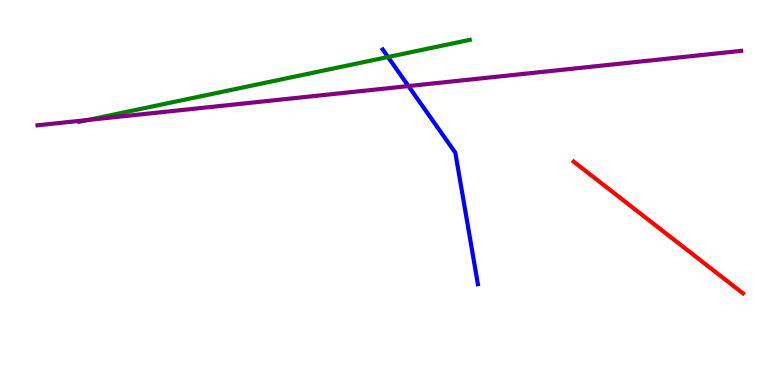[{'lines': ['blue', 'red'], 'intersections': []}, {'lines': ['green', 'red'], 'intersections': []}, {'lines': ['purple', 'red'], 'intersections': []}, {'lines': ['blue', 'green'], 'intersections': [{'x': 5.01, 'y': 8.52}]}, {'lines': ['blue', 'purple'], 'intersections': [{'x': 5.27, 'y': 7.76}]}, {'lines': ['green', 'purple'], 'intersections': [{'x': 1.14, 'y': 6.88}]}]